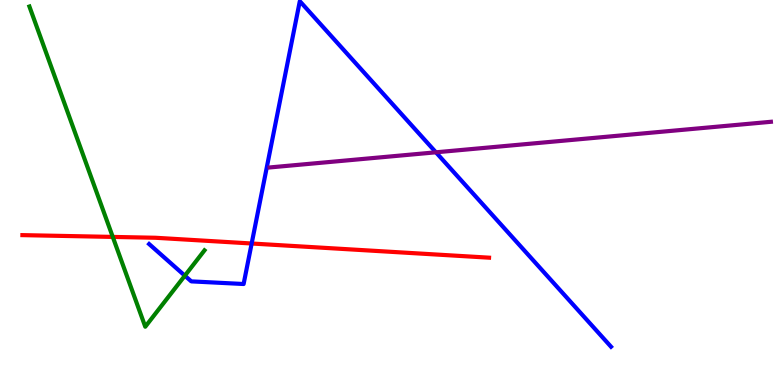[{'lines': ['blue', 'red'], 'intersections': [{'x': 3.25, 'y': 3.68}]}, {'lines': ['green', 'red'], 'intersections': [{'x': 1.46, 'y': 3.85}]}, {'lines': ['purple', 'red'], 'intersections': []}, {'lines': ['blue', 'green'], 'intersections': [{'x': 2.39, 'y': 2.84}]}, {'lines': ['blue', 'purple'], 'intersections': [{'x': 5.62, 'y': 6.04}]}, {'lines': ['green', 'purple'], 'intersections': []}]